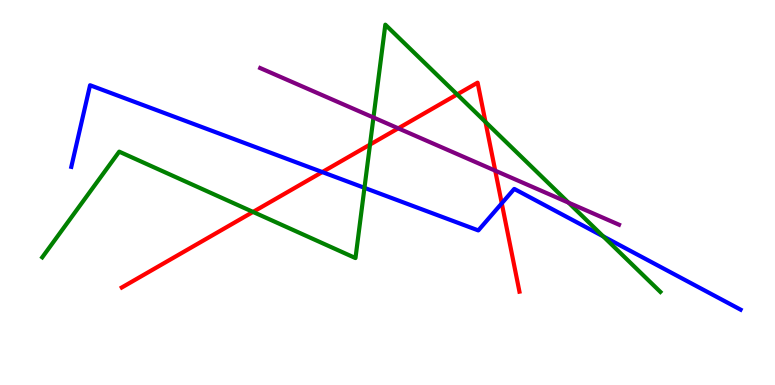[{'lines': ['blue', 'red'], 'intersections': [{'x': 4.16, 'y': 5.53}, {'x': 6.47, 'y': 4.72}]}, {'lines': ['green', 'red'], 'intersections': [{'x': 3.26, 'y': 4.5}, {'x': 4.77, 'y': 6.24}, {'x': 5.9, 'y': 7.55}, {'x': 6.26, 'y': 6.83}]}, {'lines': ['purple', 'red'], 'intersections': [{'x': 5.14, 'y': 6.67}, {'x': 6.39, 'y': 5.57}]}, {'lines': ['blue', 'green'], 'intersections': [{'x': 4.7, 'y': 5.12}, {'x': 7.78, 'y': 3.86}]}, {'lines': ['blue', 'purple'], 'intersections': []}, {'lines': ['green', 'purple'], 'intersections': [{'x': 4.82, 'y': 6.95}, {'x': 7.34, 'y': 4.74}]}]